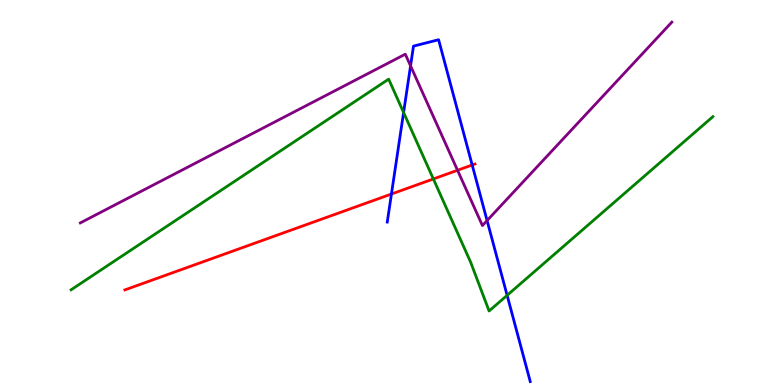[{'lines': ['blue', 'red'], 'intersections': [{'x': 5.05, 'y': 4.96}, {'x': 6.09, 'y': 5.71}]}, {'lines': ['green', 'red'], 'intersections': [{'x': 5.59, 'y': 5.35}]}, {'lines': ['purple', 'red'], 'intersections': [{'x': 5.9, 'y': 5.58}]}, {'lines': ['blue', 'green'], 'intersections': [{'x': 5.21, 'y': 7.08}, {'x': 6.54, 'y': 2.33}]}, {'lines': ['blue', 'purple'], 'intersections': [{'x': 5.3, 'y': 8.29}, {'x': 6.28, 'y': 4.27}]}, {'lines': ['green', 'purple'], 'intersections': []}]